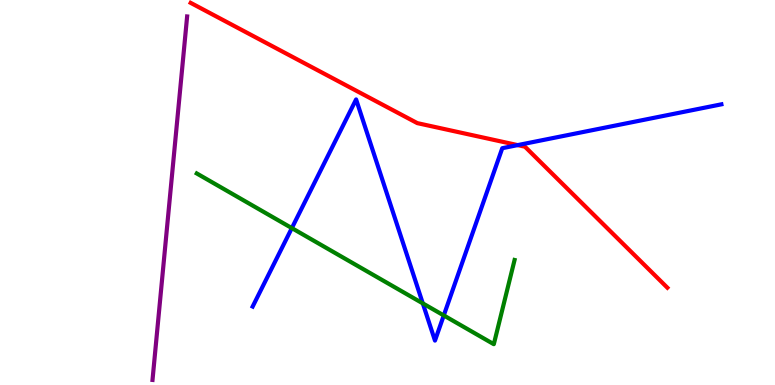[{'lines': ['blue', 'red'], 'intersections': [{'x': 6.68, 'y': 6.23}]}, {'lines': ['green', 'red'], 'intersections': []}, {'lines': ['purple', 'red'], 'intersections': []}, {'lines': ['blue', 'green'], 'intersections': [{'x': 3.77, 'y': 4.08}, {'x': 5.46, 'y': 2.12}, {'x': 5.73, 'y': 1.81}]}, {'lines': ['blue', 'purple'], 'intersections': []}, {'lines': ['green', 'purple'], 'intersections': []}]